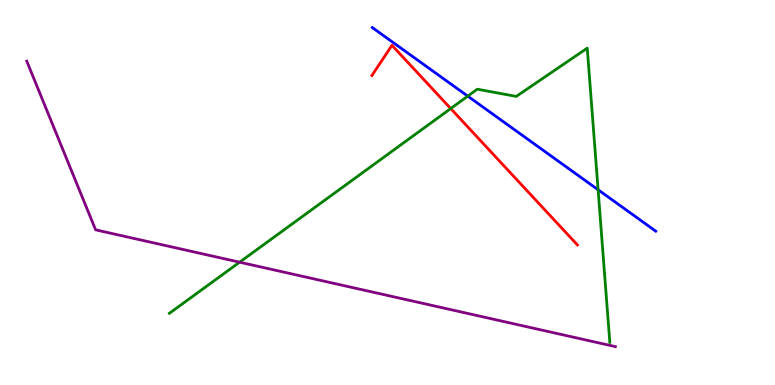[{'lines': ['blue', 'red'], 'intersections': []}, {'lines': ['green', 'red'], 'intersections': [{'x': 5.82, 'y': 7.18}]}, {'lines': ['purple', 'red'], 'intersections': []}, {'lines': ['blue', 'green'], 'intersections': [{'x': 6.04, 'y': 7.5}, {'x': 7.72, 'y': 5.07}]}, {'lines': ['blue', 'purple'], 'intersections': []}, {'lines': ['green', 'purple'], 'intersections': [{'x': 3.09, 'y': 3.19}]}]